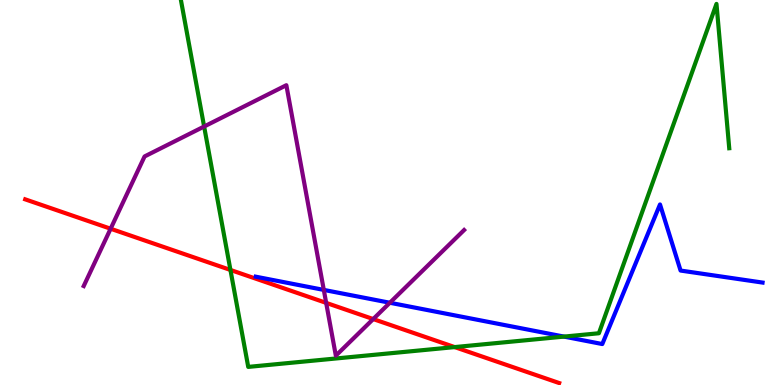[{'lines': ['blue', 'red'], 'intersections': []}, {'lines': ['green', 'red'], 'intersections': [{'x': 2.97, 'y': 2.99}, {'x': 5.87, 'y': 0.985}]}, {'lines': ['purple', 'red'], 'intersections': [{'x': 1.43, 'y': 4.06}, {'x': 4.21, 'y': 2.13}, {'x': 4.82, 'y': 1.71}]}, {'lines': ['blue', 'green'], 'intersections': [{'x': 7.28, 'y': 1.26}]}, {'lines': ['blue', 'purple'], 'intersections': [{'x': 4.18, 'y': 2.47}, {'x': 5.03, 'y': 2.14}]}, {'lines': ['green', 'purple'], 'intersections': [{'x': 2.63, 'y': 6.71}]}]